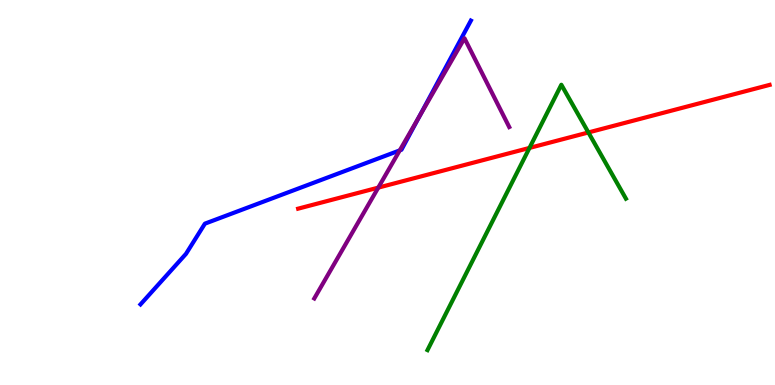[{'lines': ['blue', 'red'], 'intersections': []}, {'lines': ['green', 'red'], 'intersections': [{'x': 6.83, 'y': 6.16}, {'x': 7.59, 'y': 6.56}]}, {'lines': ['purple', 'red'], 'intersections': [{'x': 4.88, 'y': 5.13}]}, {'lines': ['blue', 'green'], 'intersections': []}, {'lines': ['blue', 'purple'], 'intersections': [{'x': 5.16, 'y': 6.09}, {'x': 5.41, 'y': 6.98}]}, {'lines': ['green', 'purple'], 'intersections': []}]